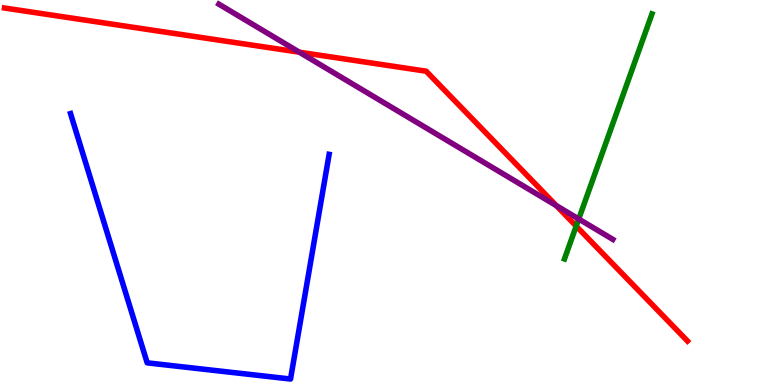[{'lines': ['blue', 'red'], 'intersections': []}, {'lines': ['green', 'red'], 'intersections': [{'x': 7.43, 'y': 4.13}]}, {'lines': ['purple', 'red'], 'intersections': [{'x': 3.86, 'y': 8.64}, {'x': 7.18, 'y': 4.66}]}, {'lines': ['blue', 'green'], 'intersections': []}, {'lines': ['blue', 'purple'], 'intersections': []}, {'lines': ['green', 'purple'], 'intersections': [{'x': 7.47, 'y': 4.31}]}]